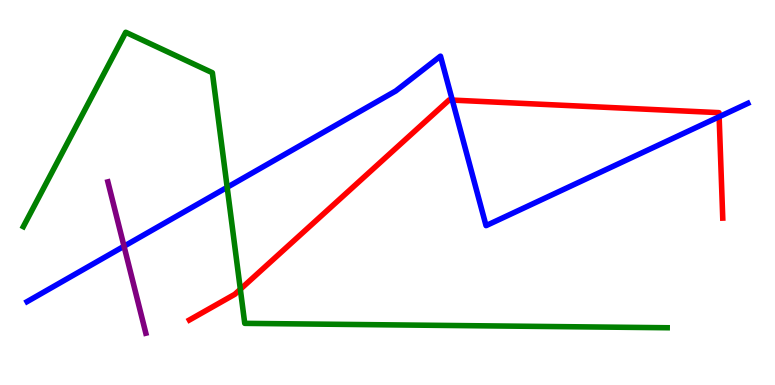[{'lines': ['blue', 'red'], 'intersections': [{'x': 5.84, 'y': 7.4}, {'x': 9.28, 'y': 6.97}]}, {'lines': ['green', 'red'], 'intersections': [{'x': 3.1, 'y': 2.49}]}, {'lines': ['purple', 'red'], 'intersections': []}, {'lines': ['blue', 'green'], 'intersections': [{'x': 2.93, 'y': 5.14}]}, {'lines': ['blue', 'purple'], 'intersections': [{'x': 1.6, 'y': 3.6}]}, {'lines': ['green', 'purple'], 'intersections': []}]